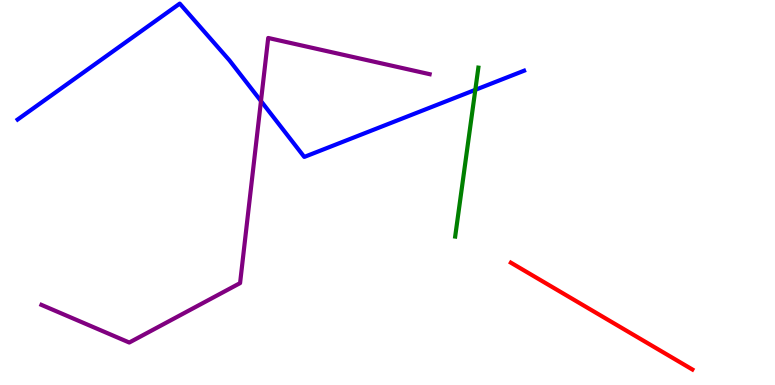[{'lines': ['blue', 'red'], 'intersections': []}, {'lines': ['green', 'red'], 'intersections': []}, {'lines': ['purple', 'red'], 'intersections': []}, {'lines': ['blue', 'green'], 'intersections': [{'x': 6.13, 'y': 7.67}]}, {'lines': ['blue', 'purple'], 'intersections': [{'x': 3.37, 'y': 7.38}]}, {'lines': ['green', 'purple'], 'intersections': []}]